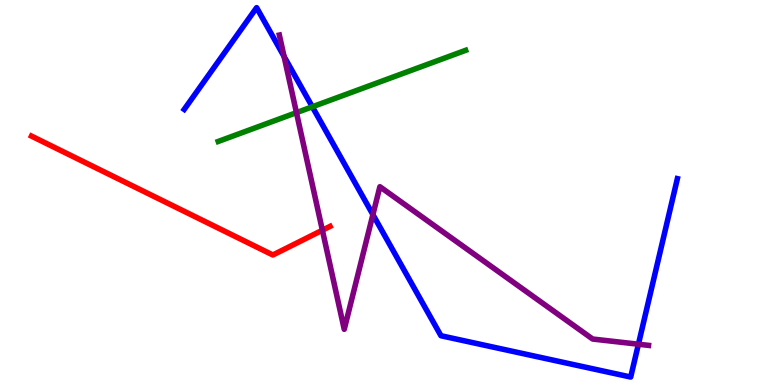[{'lines': ['blue', 'red'], 'intersections': []}, {'lines': ['green', 'red'], 'intersections': []}, {'lines': ['purple', 'red'], 'intersections': [{'x': 4.16, 'y': 4.02}]}, {'lines': ['blue', 'green'], 'intersections': [{'x': 4.03, 'y': 7.23}]}, {'lines': ['blue', 'purple'], 'intersections': [{'x': 3.67, 'y': 8.53}, {'x': 4.81, 'y': 4.43}, {'x': 8.24, 'y': 1.06}]}, {'lines': ['green', 'purple'], 'intersections': [{'x': 3.83, 'y': 7.07}]}]